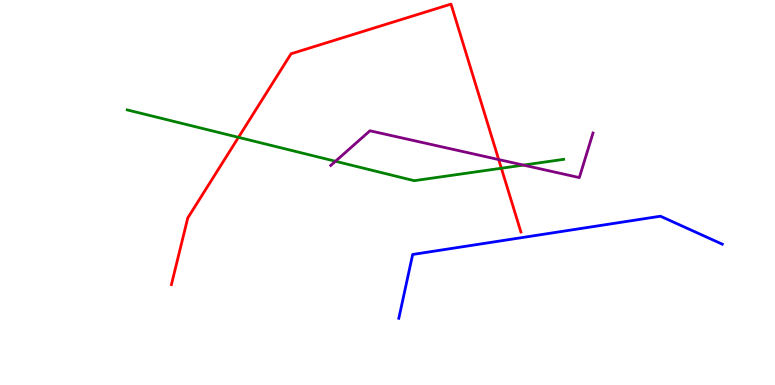[{'lines': ['blue', 'red'], 'intersections': []}, {'lines': ['green', 'red'], 'intersections': [{'x': 3.08, 'y': 6.43}, {'x': 6.47, 'y': 5.63}]}, {'lines': ['purple', 'red'], 'intersections': [{'x': 6.43, 'y': 5.86}]}, {'lines': ['blue', 'green'], 'intersections': []}, {'lines': ['blue', 'purple'], 'intersections': []}, {'lines': ['green', 'purple'], 'intersections': [{'x': 4.33, 'y': 5.81}, {'x': 6.75, 'y': 5.71}]}]